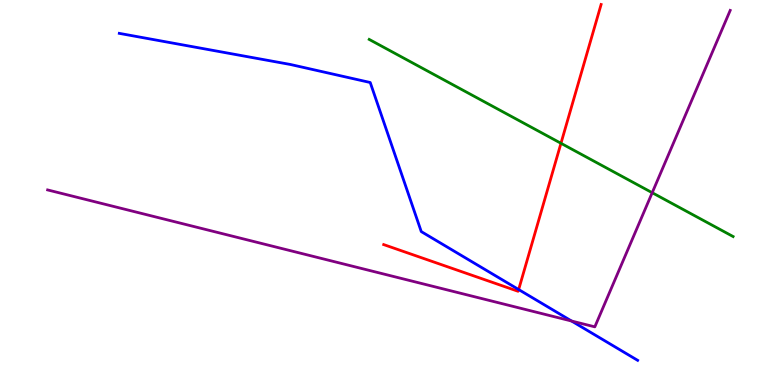[{'lines': ['blue', 'red'], 'intersections': [{'x': 6.69, 'y': 2.48}]}, {'lines': ['green', 'red'], 'intersections': [{'x': 7.24, 'y': 6.28}]}, {'lines': ['purple', 'red'], 'intersections': []}, {'lines': ['blue', 'green'], 'intersections': []}, {'lines': ['blue', 'purple'], 'intersections': [{'x': 7.38, 'y': 1.66}]}, {'lines': ['green', 'purple'], 'intersections': [{'x': 8.42, 'y': 4.99}]}]